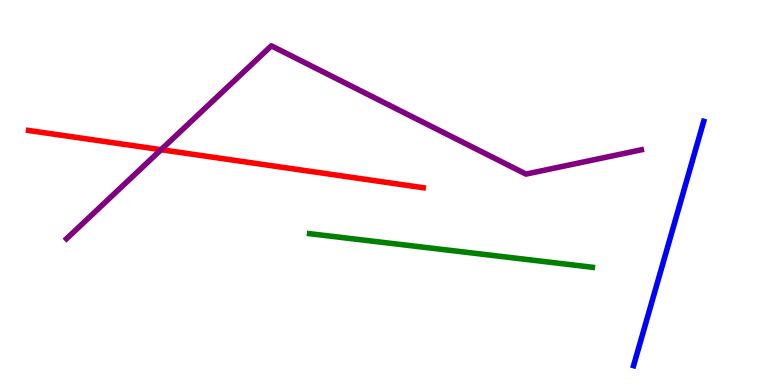[{'lines': ['blue', 'red'], 'intersections': []}, {'lines': ['green', 'red'], 'intersections': []}, {'lines': ['purple', 'red'], 'intersections': [{'x': 2.08, 'y': 6.11}]}, {'lines': ['blue', 'green'], 'intersections': []}, {'lines': ['blue', 'purple'], 'intersections': []}, {'lines': ['green', 'purple'], 'intersections': []}]